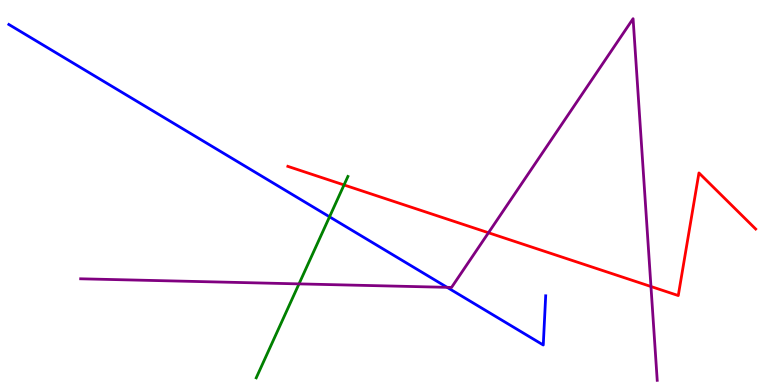[{'lines': ['blue', 'red'], 'intersections': []}, {'lines': ['green', 'red'], 'intersections': [{'x': 4.44, 'y': 5.2}]}, {'lines': ['purple', 'red'], 'intersections': [{'x': 6.3, 'y': 3.95}, {'x': 8.4, 'y': 2.56}]}, {'lines': ['blue', 'green'], 'intersections': [{'x': 4.25, 'y': 4.37}]}, {'lines': ['blue', 'purple'], 'intersections': [{'x': 5.77, 'y': 2.54}]}, {'lines': ['green', 'purple'], 'intersections': [{'x': 3.86, 'y': 2.63}]}]